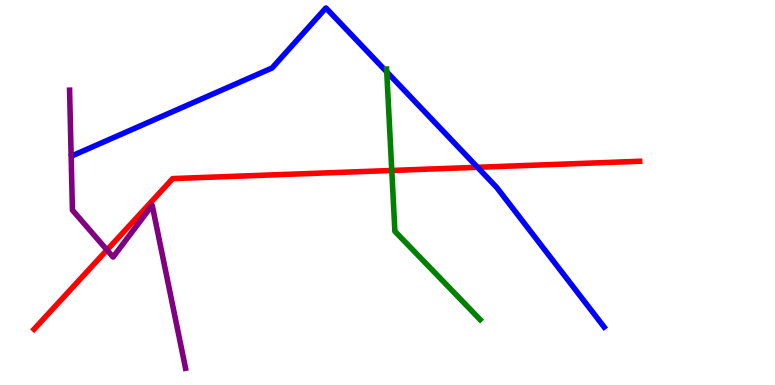[{'lines': ['blue', 'red'], 'intersections': [{'x': 6.16, 'y': 5.65}]}, {'lines': ['green', 'red'], 'intersections': [{'x': 5.06, 'y': 5.57}]}, {'lines': ['purple', 'red'], 'intersections': [{'x': 1.38, 'y': 3.51}]}, {'lines': ['blue', 'green'], 'intersections': [{'x': 4.99, 'y': 8.13}]}, {'lines': ['blue', 'purple'], 'intersections': []}, {'lines': ['green', 'purple'], 'intersections': []}]